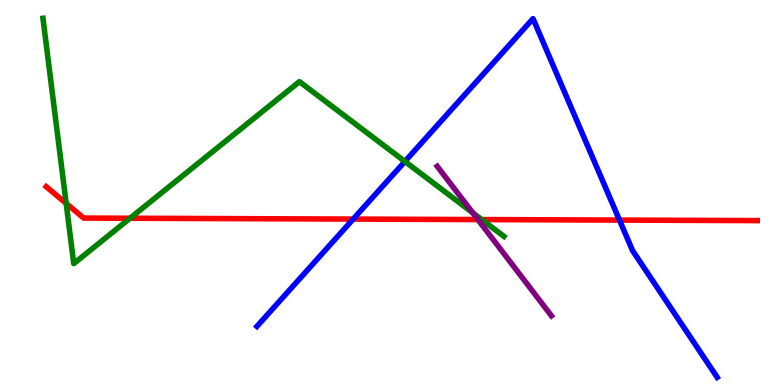[{'lines': ['blue', 'red'], 'intersections': [{'x': 4.56, 'y': 4.31}, {'x': 7.99, 'y': 4.28}]}, {'lines': ['green', 'red'], 'intersections': [{'x': 0.854, 'y': 4.72}, {'x': 1.68, 'y': 4.33}, {'x': 6.22, 'y': 4.3}]}, {'lines': ['purple', 'red'], 'intersections': [{'x': 6.17, 'y': 4.3}]}, {'lines': ['blue', 'green'], 'intersections': [{'x': 5.22, 'y': 5.81}]}, {'lines': ['blue', 'purple'], 'intersections': []}, {'lines': ['green', 'purple'], 'intersections': [{'x': 6.1, 'y': 4.47}]}]